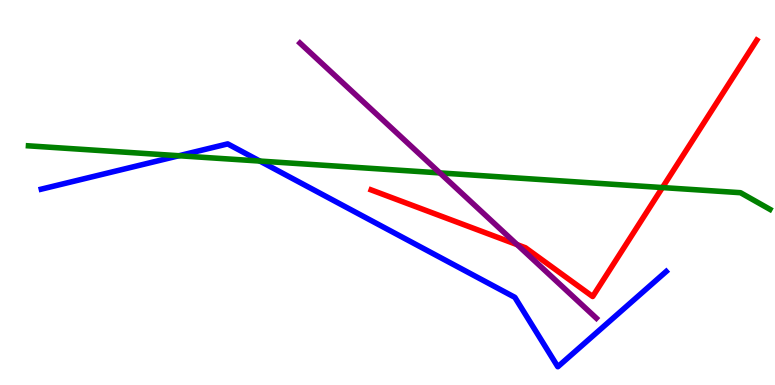[{'lines': ['blue', 'red'], 'intersections': []}, {'lines': ['green', 'red'], 'intersections': [{'x': 8.55, 'y': 5.13}]}, {'lines': ['purple', 'red'], 'intersections': [{'x': 6.67, 'y': 3.65}]}, {'lines': ['blue', 'green'], 'intersections': [{'x': 2.31, 'y': 5.95}, {'x': 3.35, 'y': 5.82}]}, {'lines': ['blue', 'purple'], 'intersections': []}, {'lines': ['green', 'purple'], 'intersections': [{'x': 5.68, 'y': 5.51}]}]